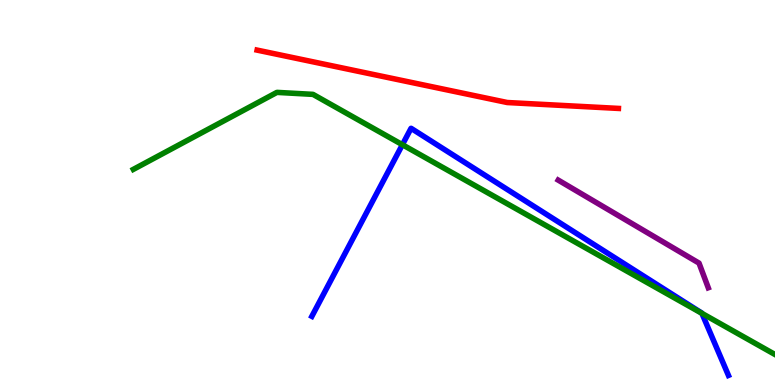[{'lines': ['blue', 'red'], 'intersections': []}, {'lines': ['green', 'red'], 'intersections': []}, {'lines': ['purple', 'red'], 'intersections': []}, {'lines': ['blue', 'green'], 'intersections': [{'x': 5.19, 'y': 6.24}, {'x': 9.06, 'y': 1.86}]}, {'lines': ['blue', 'purple'], 'intersections': []}, {'lines': ['green', 'purple'], 'intersections': []}]